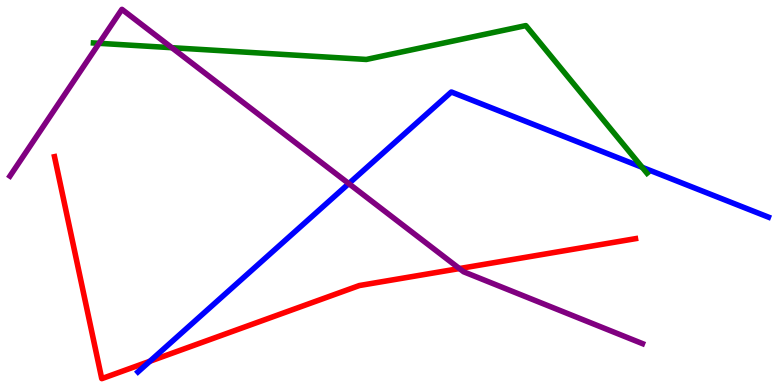[{'lines': ['blue', 'red'], 'intersections': [{'x': 1.93, 'y': 0.617}]}, {'lines': ['green', 'red'], 'intersections': []}, {'lines': ['purple', 'red'], 'intersections': [{'x': 5.93, 'y': 3.02}]}, {'lines': ['blue', 'green'], 'intersections': [{'x': 8.29, 'y': 5.65}]}, {'lines': ['blue', 'purple'], 'intersections': [{'x': 4.5, 'y': 5.23}]}, {'lines': ['green', 'purple'], 'intersections': [{'x': 1.28, 'y': 8.88}, {'x': 2.22, 'y': 8.76}]}]